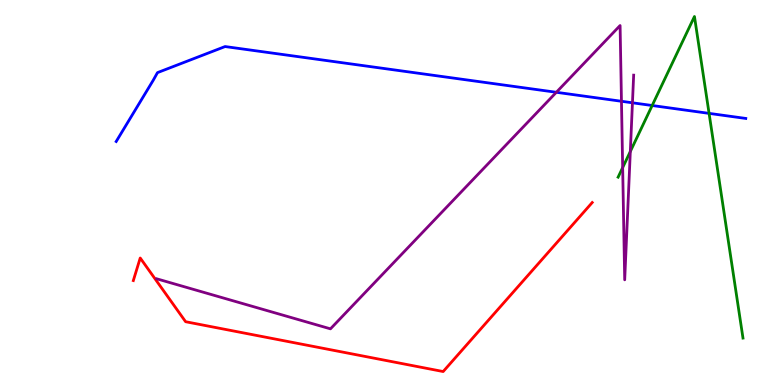[{'lines': ['blue', 'red'], 'intersections': []}, {'lines': ['green', 'red'], 'intersections': []}, {'lines': ['purple', 'red'], 'intersections': []}, {'lines': ['blue', 'green'], 'intersections': [{'x': 8.42, 'y': 7.26}, {'x': 9.15, 'y': 7.06}]}, {'lines': ['blue', 'purple'], 'intersections': [{'x': 7.18, 'y': 7.6}, {'x': 8.02, 'y': 7.37}, {'x': 8.16, 'y': 7.33}]}, {'lines': ['green', 'purple'], 'intersections': [{'x': 8.03, 'y': 5.65}, {'x': 8.13, 'y': 6.06}]}]